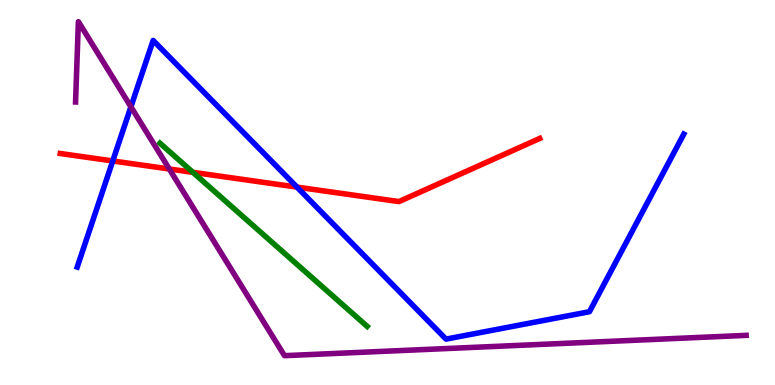[{'lines': ['blue', 'red'], 'intersections': [{'x': 1.45, 'y': 5.82}, {'x': 3.83, 'y': 5.14}]}, {'lines': ['green', 'red'], 'intersections': [{'x': 2.49, 'y': 5.52}]}, {'lines': ['purple', 'red'], 'intersections': [{'x': 2.18, 'y': 5.61}]}, {'lines': ['blue', 'green'], 'intersections': []}, {'lines': ['blue', 'purple'], 'intersections': [{'x': 1.69, 'y': 7.23}]}, {'lines': ['green', 'purple'], 'intersections': []}]